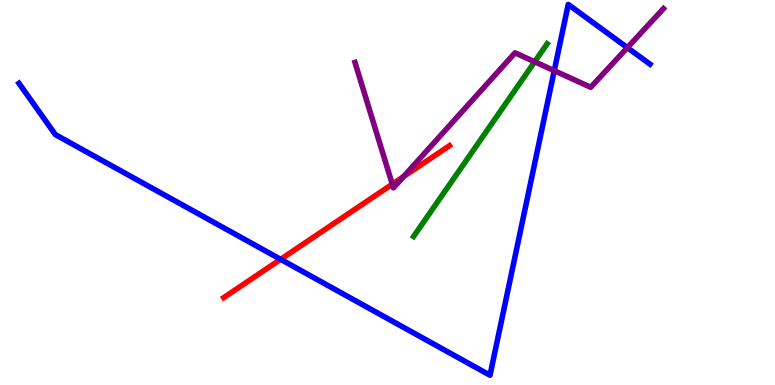[{'lines': ['blue', 'red'], 'intersections': [{'x': 3.62, 'y': 3.26}]}, {'lines': ['green', 'red'], 'intersections': []}, {'lines': ['purple', 'red'], 'intersections': [{'x': 5.06, 'y': 5.22}, {'x': 5.21, 'y': 5.41}]}, {'lines': ['blue', 'green'], 'intersections': []}, {'lines': ['blue', 'purple'], 'intersections': [{'x': 7.15, 'y': 8.16}, {'x': 8.1, 'y': 8.76}]}, {'lines': ['green', 'purple'], 'intersections': [{'x': 6.9, 'y': 8.4}]}]